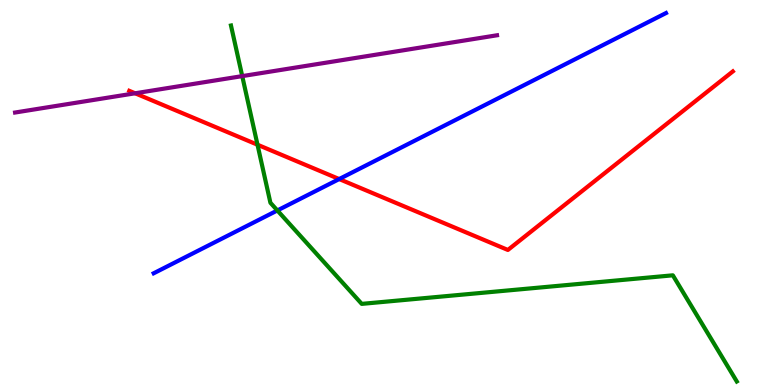[{'lines': ['blue', 'red'], 'intersections': [{'x': 4.38, 'y': 5.35}]}, {'lines': ['green', 'red'], 'intersections': [{'x': 3.32, 'y': 6.24}]}, {'lines': ['purple', 'red'], 'intersections': [{'x': 1.74, 'y': 7.58}]}, {'lines': ['blue', 'green'], 'intersections': [{'x': 3.58, 'y': 4.53}]}, {'lines': ['blue', 'purple'], 'intersections': []}, {'lines': ['green', 'purple'], 'intersections': [{'x': 3.13, 'y': 8.02}]}]